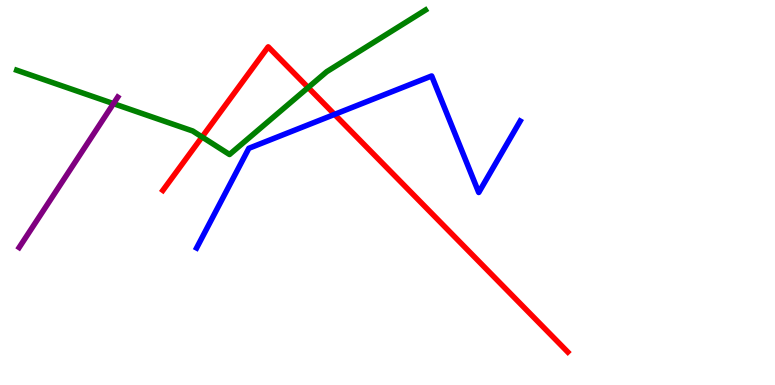[{'lines': ['blue', 'red'], 'intersections': [{'x': 4.32, 'y': 7.03}]}, {'lines': ['green', 'red'], 'intersections': [{'x': 2.61, 'y': 6.44}, {'x': 3.98, 'y': 7.73}]}, {'lines': ['purple', 'red'], 'intersections': []}, {'lines': ['blue', 'green'], 'intersections': []}, {'lines': ['blue', 'purple'], 'intersections': []}, {'lines': ['green', 'purple'], 'intersections': [{'x': 1.46, 'y': 7.31}]}]